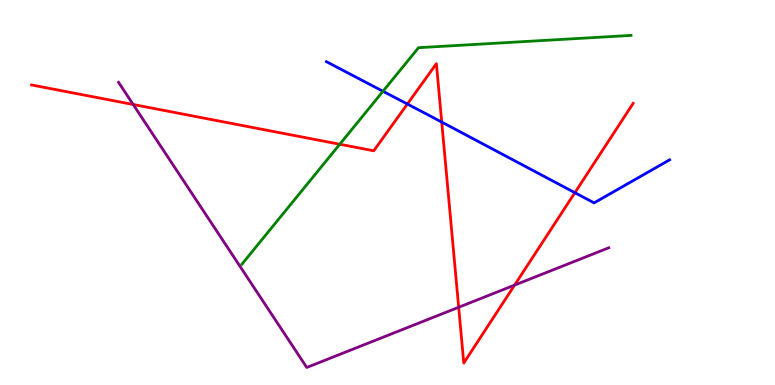[{'lines': ['blue', 'red'], 'intersections': [{'x': 5.26, 'y': 7.3}, {'x': 5.7, 'y': 6.83}, {'x': 7.42, 'y': 5.0}]}, {'lines': ['green', 'red'], 'intersections': [{'x': 4.38, 'y': 6.25}]}, {'lines': ['purple', 'red'], 'intersections': [{'x': 1.72, 'y': 7.29}, {'x': 5.92, 'y': 2.02}, {'x': 6.64, 'y': 2.59}]}, {'lines': ['blue', 'green'], 'intersections': [{'x': 4.94, 'y': 7.63}]}, {'lines': ['blue', 'purple'], 'intersections': []}, {'lines': ['green', 'purple'], 'intersections': []}]